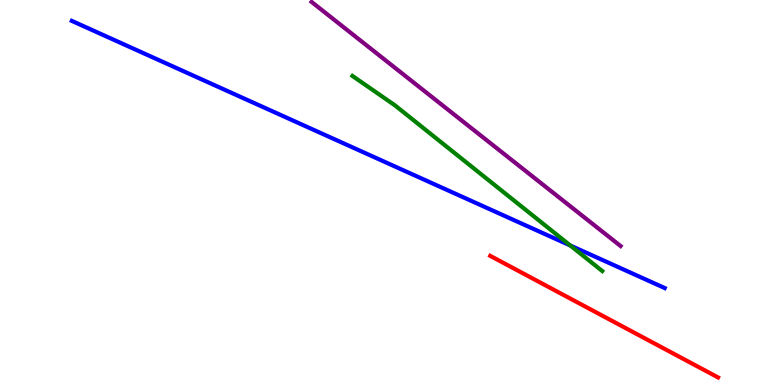[{'lines': ['blue', 'red'], 'intersections': []}, {'lines': ['green', 'red'], 'intersections': []}, {'lines': ['purple', 'red'], 'intersections': []}, {'lines': ['blue', 'green'], 'intersections': [{'x': 7.36, 'y': 3.62}]}, {'lines': ['blue', 'purple'], 'intersections': []}, {'lines': ['green', 'purple'], 'intersections': []}]